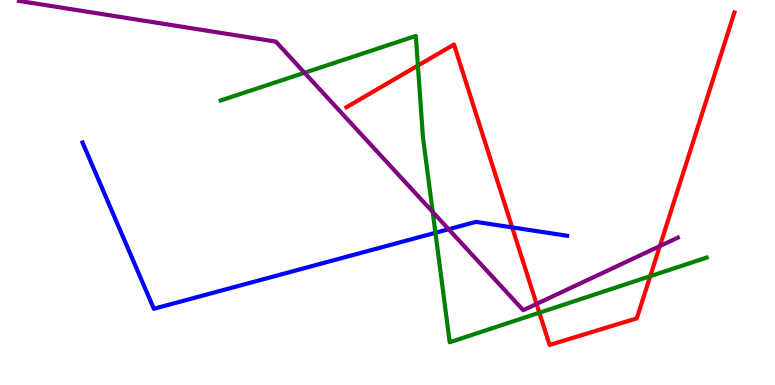[{'lines': ['blue', 'red'], 'intersections': [{'x': 6.61, 'y': 4.09}]}, {'lines': ['green', 'red'], 'intersections': [{'x': 5.39, 'y': 8.3}, {'x': 6.96, 'y': 1.88}, {'x': 8.39, 'y': 2.83}]}, {'lines': ['purple', 'red'], 'intersections': [{'x': 6.92, 'y': 2.11}, {'x': 8.51, 'y': 3.61}]}, {'lines': ['blue', 'green'], 'intersections': [{'x': 5.62, 'y': 3.95}]}, {'lines': ['blue', 'purple'], 'intersections': [{'x': 5.79, 'y': 4.05}]}, {'lines': ['green', 'purple'], 'intersections': [{'x': 3.93, 'y': 8.11}, {'x': 5.58, 'y': 4.5}]}]